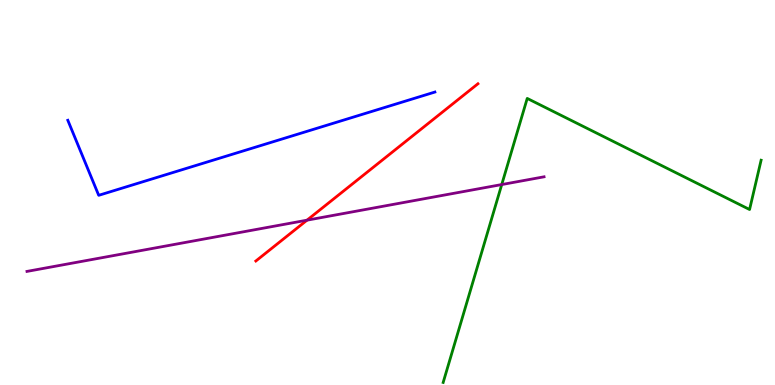[{'lines': ['blue', 'red'], 'intersections': []}, {'lines': ['green', 'red'], 'intersections': []}, {'lines': ['purple', 'red'], 'intersections': [{'x': 3.96, 'y': 4.28}]}, {'lines': ['blue', 'green'], 'intersections': []}, {'lines': ['blue', 'purple'], 'intersections': []}, {'lines': ['green', 'purple'], 'intersections': [{'x': 6.47, 'y': 5.21}]}]